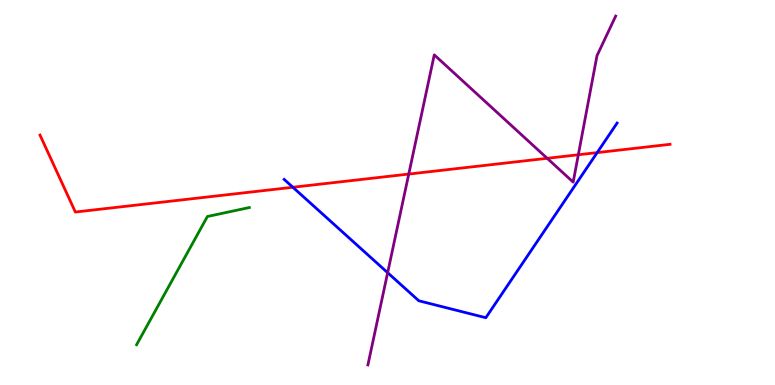[{'lines': ['blue', 'red'], 'intersections': [{'x': 3.78, 'y': 5.14}, {'x': 7.71, 'y': 6.04}]}, {'lines': ['green', 'red'], 'intersections': []}, {'lines': ['purple', 'red'], 'intersections': [{'x': 5.27, 'y': 5.48}, {'x': 7.06, 'y': 5.89}, {'x': 7.46, 'y': 5.98}]}, {'lines': ['blue', 'green'], 'intersections': []}, {'lines': ['blue', 'purple'], 'intersections': [{'x': 5.0, 'y': 2.92}]}, {'lines': ['green', 'purple'], 'intersections': []}]